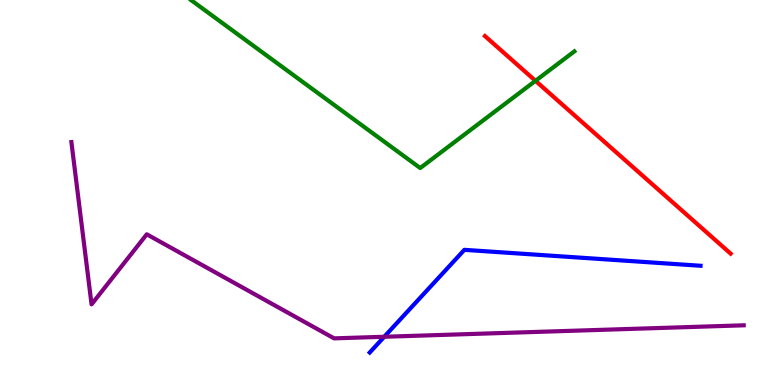[{'lines': ['blue', 'red'], 'intersections': []}, {'lines': ['green', 'red'], 'intersections': [{'x': 6.91, 'y': 7.9}]}, {'lines': ['purple', 'red'], 'intersections': []}, {'lines': ['blue', 'green'], 'intersections': []}, {'lines': ['blue', 'purple'], 'intersections': [{'x': 4.96, 'y': 1.25}]}, {'lines': ['green', 'purple'], 'intersections': []}]